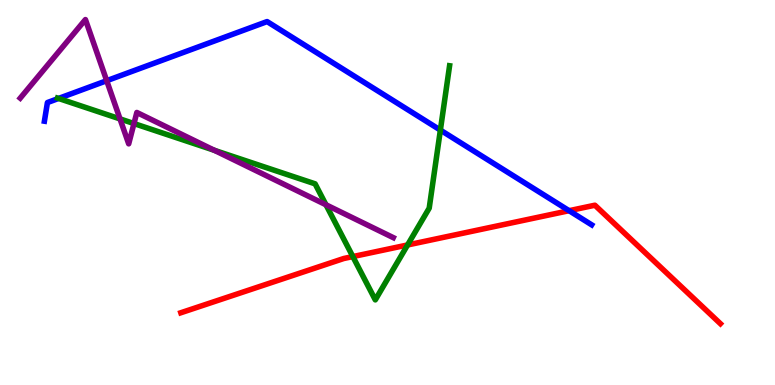[{'lines': ['blue', 'red'], 'intersections': [{'x': 7.34, 'y': 4.53}]}, {'lines': ['green', 'red'], 'intersections': [{'x': 4.55, 'y': 3.34}, {'x': 5.26, 'y': 3.64}]}, {'lines': ['purple', 'red'], 'intersections': []}, {'lines': ['blue', 'green'], 'intersections': [{'x': 0.755, 'y': 7.44}, {'x': 5.68, 'y': 6.62}]}, {'lines': ['blue', 'purple'], 'intersections': [{'x': 1.38, 'y': 7.9}]}, {'lines': ['green', 'purple'], 'intersections': [{'x': 1.55, 'y': 6.91}, {'x': 1.73, 'y': 6.79}, {'x': 2.77, 'y': 6.1}, {'x': 4.21, 'y': 4.68}]}]